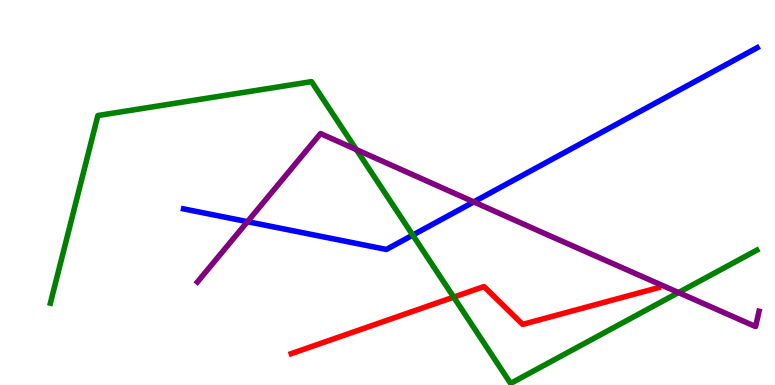[{'lines': ['blue', 'red'], 'intersections': []}, {'lines': ['green', 'red'], 'intersections': [{'x': 5.85, 'y': 2.28}]}, {'lines': ['purple', 'red'], 'intersections': []}, {'lines': ['blue', 'green'], 'intersections': [{'x': 5.33, 'y': 3.89}]}, {'lines': ['blue', 'purple'], 'intersections': [{'x': 3.19, 'y': 4.24}, {'x': 6.11, 'y': 4.76}]}, {'lines': ['green', 'purple'], 'intersections': [{'x': 4.6, 'y': 6.11}, {'x': 8.75, 'y': 2.4}]}]